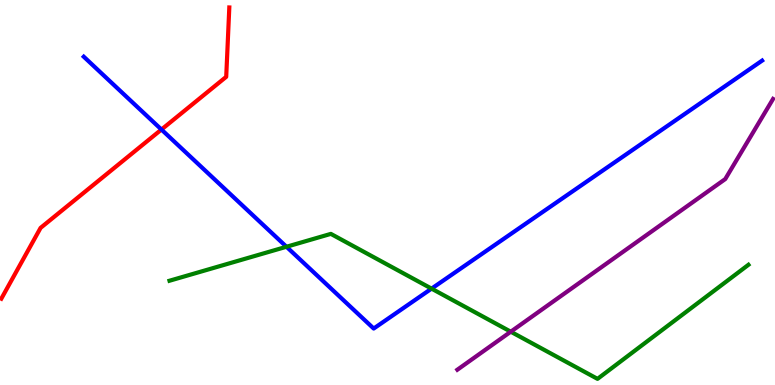[{'lines': ['blue', 'red'], 'intersections': [{'x': 2.08, 'y': 6.64}]}, {'lines': ['green', 'red'], 'intersections': []}, {'lines': ['purple', 'red'], 'intersections': []}, {'lines': ['blue', 'green'], 'intersections': [{'x': 3.7, 'y': 3.59}, {'x': 5.57, 'y': 2.5}]}, {'lines': ['blue', 'purple'], 'intersections': []}, {'lines': ['green', 'purple'], 'intersections': [{'x': 6.59, 'y': 1.38}]}]